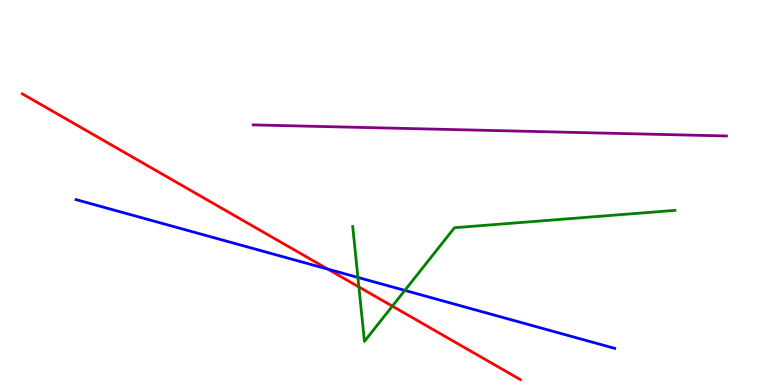[{'lines': ['blue', 'red'], 'intersections': [{'x': 4.23, 'y': 3.01}]}, {'lines': ['green', 'red'], 'intersections': [{'x': 4.63, 'y': 2.55}, {'x': 5.06, 'y': 2.05}]}, {'lines': ['purple', 'red'], 'intersections': []}, {'lines': ['blue', 'green'], 'intersections': [{'x': 4.62, 'y': 2.79}, {'x': 5.22, 'y': 2.46}]}, {'lines': ['blue', 'purple'], 'intersections': []}, {'lines': ['green', 'purple'], 'intersections': []}]